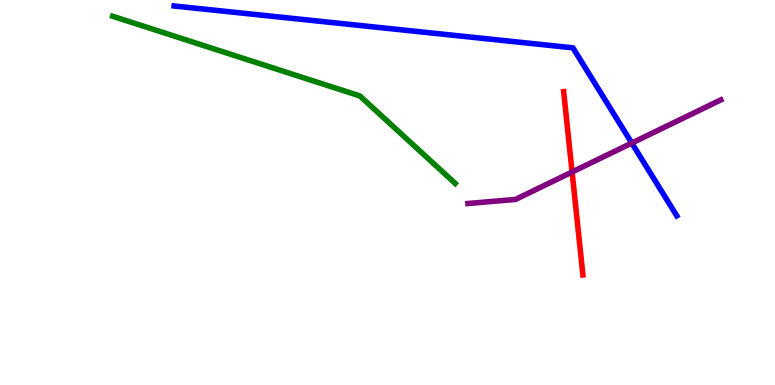[{'lines': ['blue', 'red'], 'intersections': []}, {'lines': ['green', 'red'], 'intersections': []}, {'lines': ['purple', 'red'], 'intersections': [{'x': 7.38, 'y': 5.53}]}, {'lines': ['blue', 'green'], 'intersections': []}, {'lines': ['blue', 'purple'], 'intersections': [{'x': 8.15, 'y': 6.28}]}, {'lines': ['green', 'purple'], 'intersections': []}]